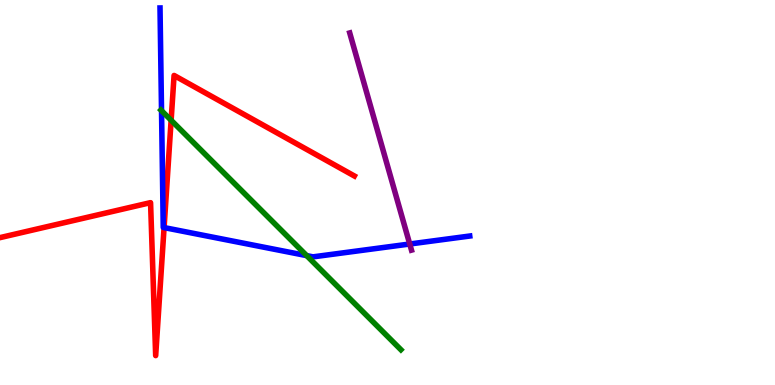[{'lines': ['blue', 'red'], 'intersections': [{'x': 2.12, 'y': 4.09}]}, {'lines': ['green', 'red'], 'intersections': [{'x': 2.21, 'y': 6.88}]}, {'lines': ['purple', 'red'], 'intersections': []}, {'lines': ['blue', 'green'], 'intersections': [{'x': 2.08, 'y': 7.13}, {'x': 3.96, 'y': 3.36}]}, {'lines': ['blue', 'purple'], 'intersections': [{'x': 5.29, 'y': 3.66}]}, {'lines': ['green', 'purple'], 'intersections': []}]